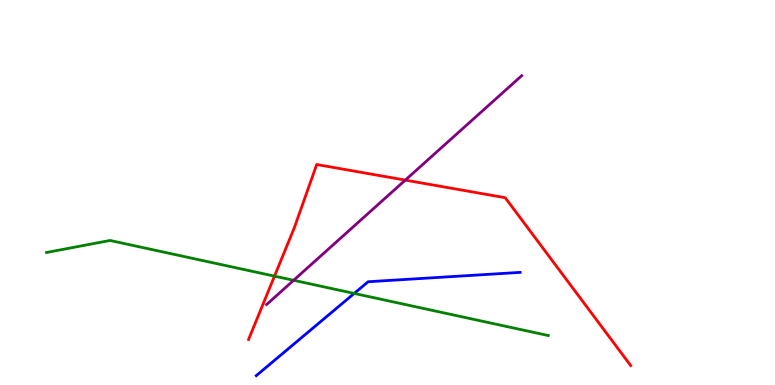[{'lines': ['blue', 'red'], 'intersections': []}, {'lines': ['green', 'red'], 'intersections': [{'x': 3.54, 'y': 2.83}]}, {'lines': ['purple', 'red'], 'intersections': [{'x': 5.23, 'y': 5.32}]}, {'lines': ['blue', 'green'], 'intersections': [{'x': 4.57, 'y': 2.38}]}, {'lines': ['blue', 'purple'], 'intersections': []}, {'lines': ['green', 'purple'], 'intersections': [{'x': 3.79, 'y': 2.72}]}]